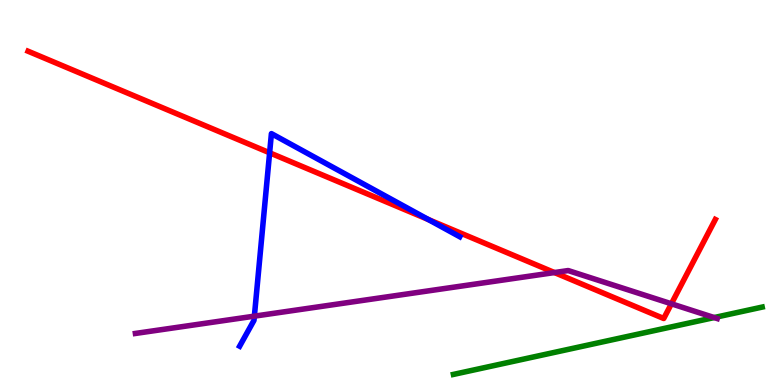[{'lines': ['blue', 'red'], 'intersections': [{'x': 3.48, 'y': 6.03}, {'x': 5.53, 'y': 4.3}]}, {'lines': ['green', 'red'], 'intersections': []}, {'lines': ['purple', 'red'], 'intersections': [{'x': 7.15, 'y': 2.92}, {'x': 8.66, 'y': 2.11}]}, {'lines': ['blue', 'green'], 'intersections': []}, {'lines': ['blue', 'purple'], 'intersections': [{'x': 3.28, 'y': 1.79}]}, {'lines': ['green', 'purple'], 'intersections': [{'x': 9.22, 'y': 1.75}]}]